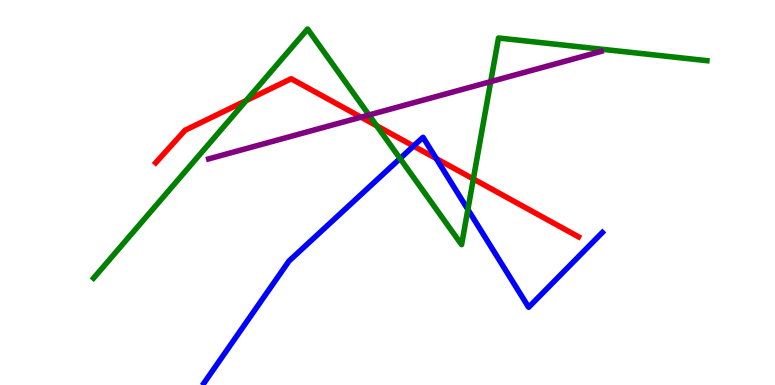[{'lines': ['blue', 'red'], 'intersections': [{'x': 5.34, 'y': 6.21}, {'x': 5.63, 'y': 5.88}]}, {'lines': ['green', 'red'], 'intersections': [{'x': 3.18, 'y': 7.39}, {'x': 4.86, 'y': 6.73}, {'x': 6.11, 'y': 5.35}]}, {'lines': ['purple', 'red'], 'intersections': [{'x': 4.66, 'y': 6.96}]}, {'lines': ['blue', 'green'], 'intersections': [{'x': 5.16, 'y': 5.88}, {'x': 6.04, 'y': 4.56}]}, {'lines': ['blue', 'purple'], 'intersections': []}, {'lines': ['green', 'purple'], 'intersections': [{'x': 4.76, 'y': 7.01}, {'x': 6.33, 'y': 7.88}]}]